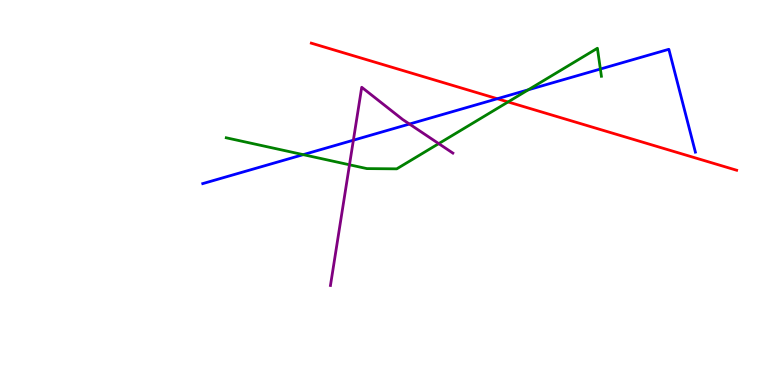[{'lines': ['blue', 'red'], 'intersections': [{'x': 6.42, 'y': 7.44}]}, {'lines': ['green', 'red'], 'intersections': [{'x': 6.56, 'y': 7.35}]}, {'lines': ['purple', 'red'], 'intersections': []}, {'lines': ['blue', 'green'], 'intersections': [{'x': 3.91, 'y': 5.98}, {'x': 6.82, 'y': 7.67}, {'x': 7.75, 'y': 8.21}]}, {'lines': ['blue', 'purple'], 'intersections': [{'x': 4.56, 'y': 6.36}, {'x': 5.28, 'y': 6.78}]}, {'lines': ['green', 'purple'], 'intersections': [{'x': 4.51, 'y': 5.72}, {'x': 5.66, 'y': 6.27}]}]